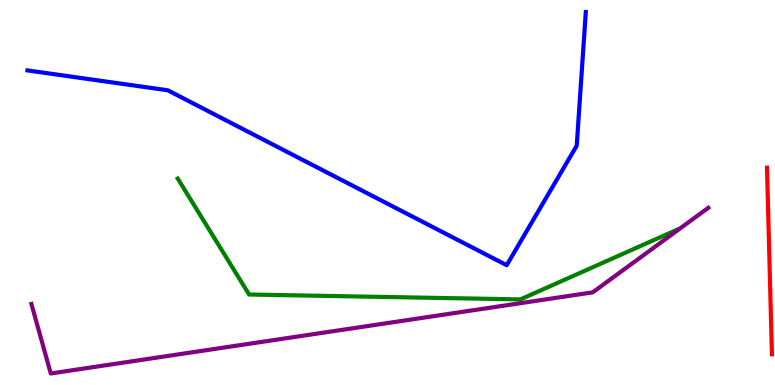[{'lines': ['blue', 'red'], 'intersections': []}, {'lines': ['green', 'red'], 'intersections': []}, {'lines': ['purple', 'red'], 'intersections': []}, {'lines': ['blue', 'green'], 'intersections': []}, {'lines': ['blue', 'purple'], 'intersections': []}, {'lines': ['green', 'purple'], 'intersections': []}]